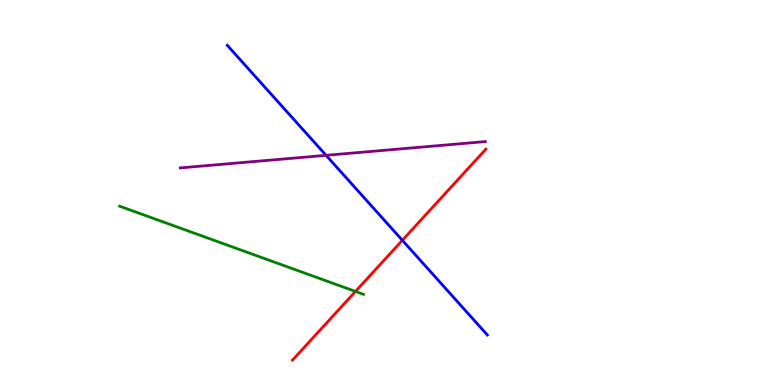[{'lines': ['blue', 'red'], 'intersections': [{'x': 5.19, 'y': 3.76}]}, {'lines': ['green', 'red'], 'intersections': [{'x': 4.59, 'y': 2.43}]}, {'lines': ['purple', 'red'], 'intersections': []}, {'lines': ['blue', 'green'], 'intersections': []}, {'lines': ['blue', 'purple'], 'intersections': [{'x': 4.21, 'y': 5.97}]}, {'lines': ['green', 'purple'], 'intersections': []}]